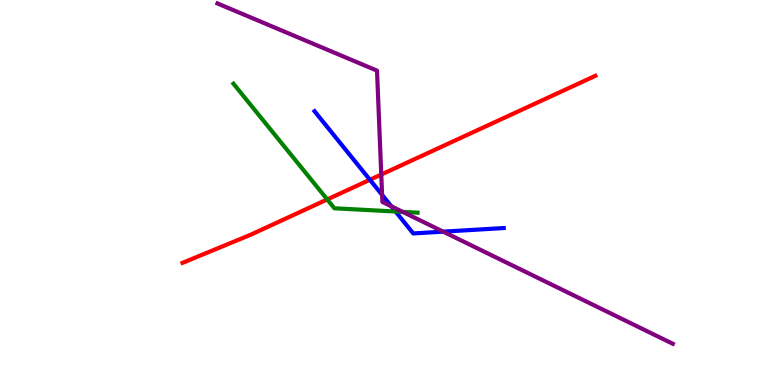[{'lines': ['blue', 'red'], 'intersections': [{'x': 4.77, 'y': 5.33}]}, {'lines': ['green', 'red'], 'intersections': [{'x': 4.22, 'y': 4.82}]}, {'lines': ['purple', 'red'], 'intersections': [{'x': 4.92, 'y': 5.47}]}, {'lines': ['blue', 'green'], 'intersections': [{'x': 5.1, 'y': 4.51}]}, {'lines': ['blue', 'purple'], 'intersections': [{'x': 4.93, 'y': 4.94}, {'x': 5.05, 'y': 4.64}, {'x': 5.72, 'y': 3.98}]}, {'lines': ['green', 'purple'], 'intersections': [{'x': 5.2, 'y': 4.5}]}]